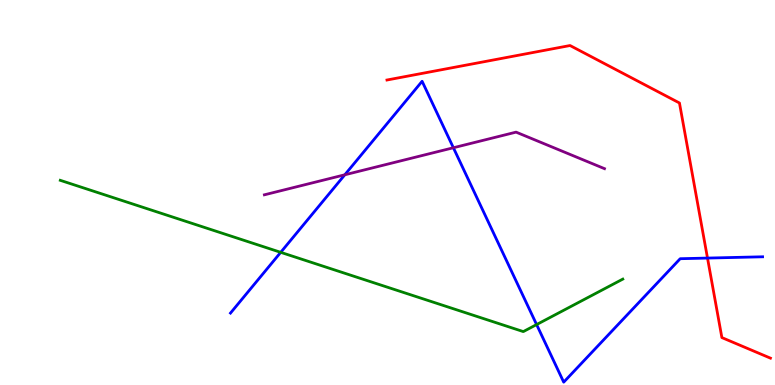[{'lines': ['blue', 'red'], 'intersections': [{'x': 9.13, 'y': 3.3}]}, {'lines': ['green', 'red'], 'intersections': []}, {'lines': ['purple', 'red'], 'intersections': []}, {'lines': ['blue', 'green'], 'intersections': [{'x': 3.62, 'y': 3.45}, {'x': 6.92, 'y': 1.57}]}, {'lines': ['blue', 'purple'], 'intersections': [{'x': 4.45, 'y': 5.46}, {'x': 5.85, 'y': 6.16}]}, {'lines': ['green', 'purple'], 'intersections': []}]